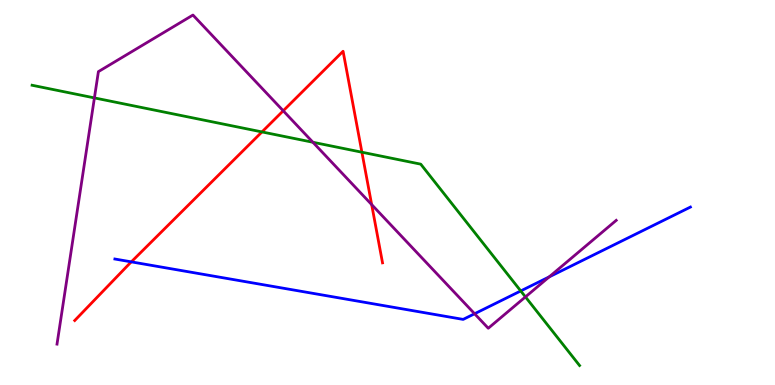[{'lines': ['blue', 'red'], 'intersections': [{'x': 1.69, 'y': 3.2}]}, {'lines': ['green', 'red'], 'intersections': [{'x': 3.38, 'y': 6.57}, {'x': 4.67, 'y': 6.05}]}, {'lines': ['purple', 'red'], 'intersections': [{'x': 3.65, 'y': 7.12}, {'x': 4.8, 'y': 4.69}]}, {'lines': ['blue', 'green'], 'intersections': [{'x': 6.72, 'y': 2.44}]}, {'lines': ['blue', 'purple'], 'intersections': [{'x': 6.12, 'y': 1.85}, {'x': 7.09, 'y': 2.81}]}, {'lines': ['green', 'purple'], 'intersections': [{'x': 1.22, 'y': 7.46}, {'x': 4.04, 'y': 6.3}, {'x': 6.78, 'y': 2.29}]}]